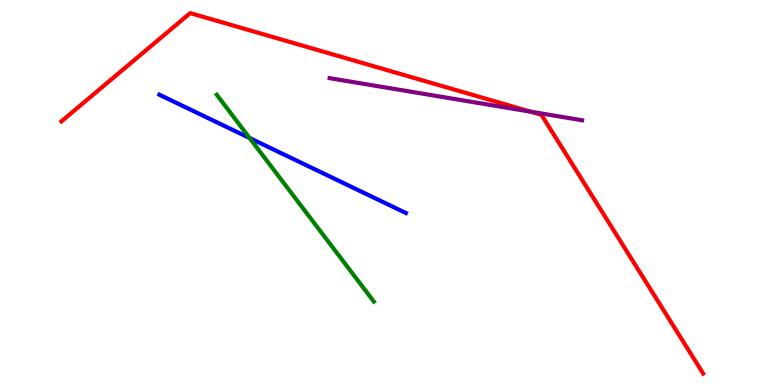[{'lines': ['blue', 'red'], 'intersections': []}, {'lines': ['green', 'red'], 'intersections': []}, {'lines': ['purple', 'red'], 'intersections': [{'x': 6.85, 'y': 7.1}]}, {'lines': ['blue', 'green'], 'intersections': [{'x': 3.22, 'y': 6.42}]}, {'lines': ['blue', 'purple'], 'intersections': []}, {'lines': ['green', 'purple'], 'intersections': []}]